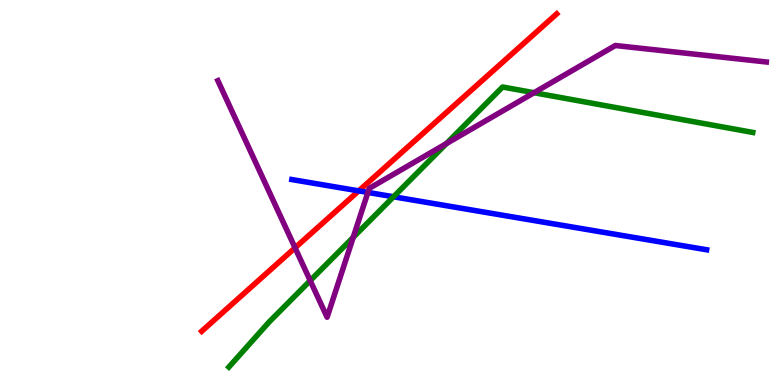[{'lines': ['blue', 'red'], 'intersections': [{'x': 4.63, 'y': 5.04}]}, {'lines': ['green', 'red'], 'intersections': []}, {'lines': ['purple', 'red'], 'intersections': [{'x': 3.81, 'y': 3.56}]}, {'lines': ['blue', 'green'], 'intersections': [{'x': 5.08, 'y': 4.89}]}, {'lines': ['blue', 'purple'], 'intersections': [{'x': 4.75, 'y': 5.0}]}, {'lines': ['green', 'purple'], 'intersections': [{'x': 4.0, 'y': 2.71}, {'x': 4.56, 'y': 3.84}, {'x': 5.76, 'y': 6.27}, {'x': 6.89, 'y': 7.59}]}]